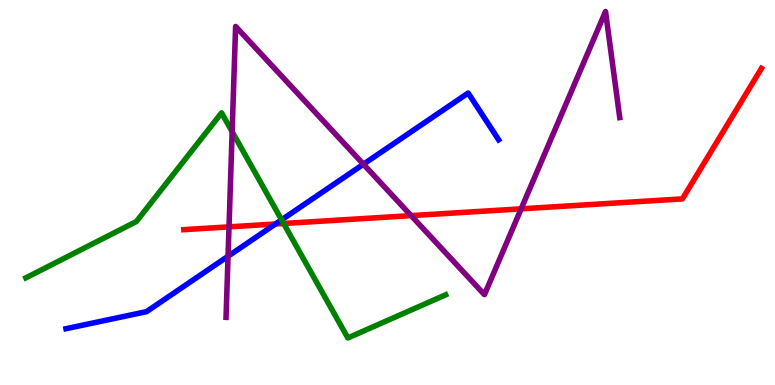[{'lines': ['blue', 'red'], 'intersections': [{'x': 3.55, 'y': 4.18}]}, {'lines': ['green', 'red'], 'intersections': [{'x': 3.66, 'y': 4.2}]}, {'lines': ['purple', 'red'], 'intersections': [{'x': 2.96, 'y': 4.11}, {'x': 5.3, 'y': 4.4}, {'x': 6.72, 'y': 4.58}]}, {'lines': ['blue', 'green'], 'intersections': [{'x': 3.63, 'y': 4.29}]}, {'lines': ['blue', 'purple'], 'intersections': [{'x': 2.94, 'y': 3.34}, {'x': 4.69, 'y': 5.73}]}, {'lines': ['green', 'purple'], 'intersections': [{'x': 3.0, 'y': 6.58}]}]